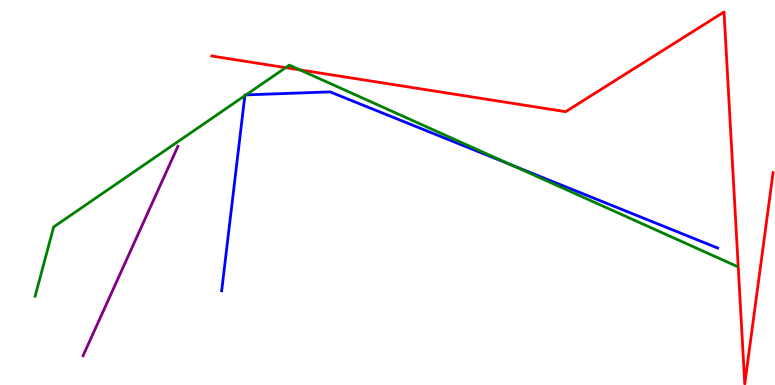[{'lines': ['blue', 'red'], 'intersections': []}, {'lines': ['green', 'red'], 'intersections': [{'x': 3.69, 'y': 8.24}, {'x': 3.87, 'y': 8.18}]}, {'lines': ['purple', 'red'], 'intersections': []}, {'lines': ['blue', 'green'], 'intersections': [{'x': 3.16, 'y': 7.51}, {'x': 3.17, 'y': 7.54}, {'x': 6.59, 'y': 5.72}]}, {'lines': ['blue', 'purple'], 'intersections': []}, {'lines': ['green', 'purple'], 'intersections': []}]